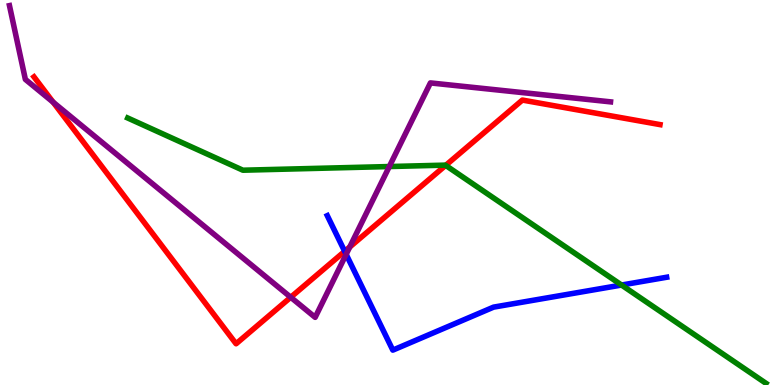[{'lines': ['blue', 'red'], 'intersections': [{'x': 4.45, 'y': 3.47}]}, {'lines': ['green', 'red'], 'intersections': [{'x': 5.75, 'y': 5.7}]}, {'lines': ['purple', 'red'], 'intersections': [{'x': 0.686, 'y': 7.34}, {'x': 3.75, 'y': 2.28}, {'x': 4.51, 'y': 3.58}]}, {'lines': ['blue', 'green'], 'intersections': [{'x': 8.02, 'y': 2.6}]}, {'lines': ['blue', 'purple'], 'intersections': [{'x': 4.47, 'y': 3.39}]}, {'lines': ['green', 'purple'], 'intersections': [{'x': 5.02, 'y': 5.67}]}]